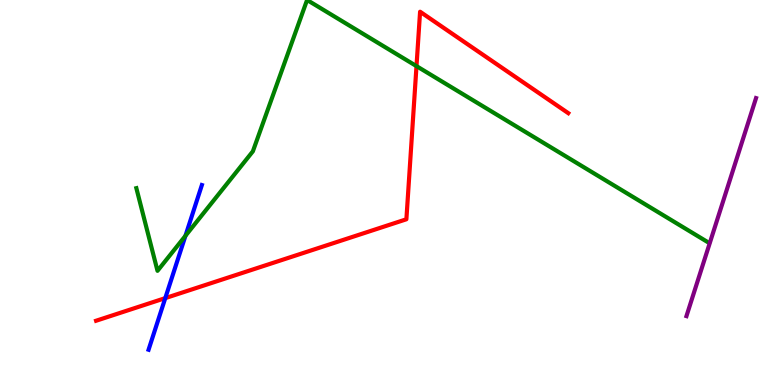[{'lines': ['blue', 'red'], 'intersections': [{'x': 2.13, 'y': 2.26}]}, {'lines': ['green', 'red'], 'intersections': [{'x': 5.37, 'y': 8.28}]}, {'lines': ['purple', 'red'], 'intersections': []}, {'lines': ['blue', 'green'], 'intersections': [{'x': 2.39, 'y': 3.87}]}, {'lines': ['blue', 'purple'], 'intersections': []}, {'lines': ['green', 'purple'], 'intersections': []}]